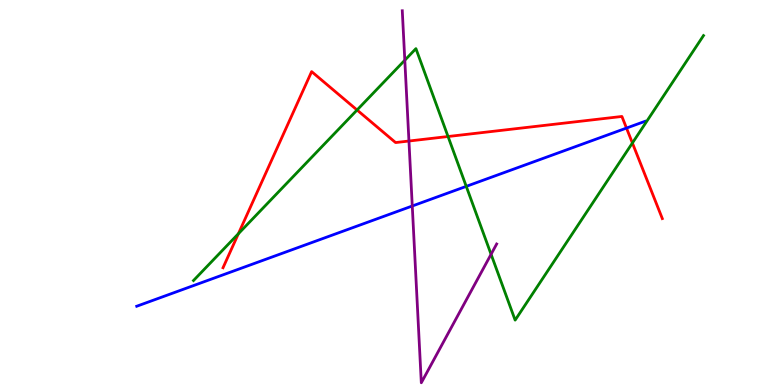[{'lines': ['blue', 'red'], 'intersections': [{'x': 8.08, 'y': 6.67}]}, {'lines': ['green', 'red'], 'intersections': [{'x': 3.08, 'y': 3.93}, {'x': 4.61, 'y': 7.14}, {'x': 5.78, 'y': 6.45}, {'x': 8.16, 'y': 6.29}]}, {'lines': ['purple', 'red'], 'intersections': [{'x': 5.28, 'y': 6.34}]}, {'lines': ['blue', 'green'], 'intersections': [{'x': 6.02, 'y': 5.16}]}, {'lines': ['blue', 'purple'], 'intersections': [{'x': 5.32, 'y': 4.65}]}, {'lines': ['green', 'purple'], 'intersections': [{'x': 5.22, 'y': 8.44}, {'x': 6.34, 'y': 3.4}]}]